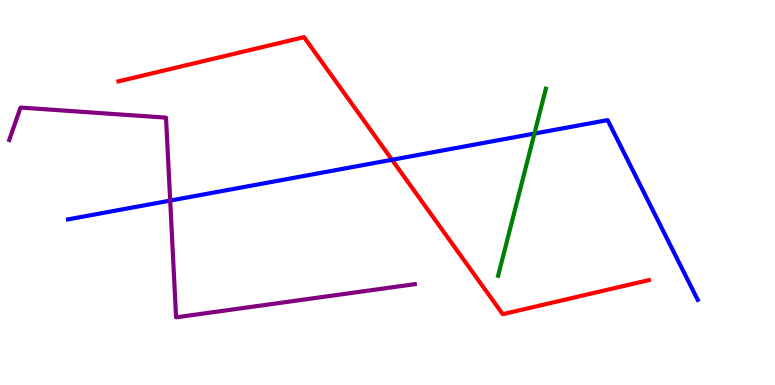[{'lines': ['blue', 'red'], 'intersections': [{'x': 5.06, 'y': 5.85}]}, {'lines': ['green', 'red'], 'intersections': []}, {'lines': ['purple', 'red'], 'intersections': []}, {'lines': ['blue', 'green'], 'intersections': [{'x': 6.9, 'y': 6.53}]}, {'lines': ['blue', 'purple'], 'intersections': [{'x': 2.2, 'y': 4.79}]}, {'lines': ['green', 'purple'], 'intersections': []}]